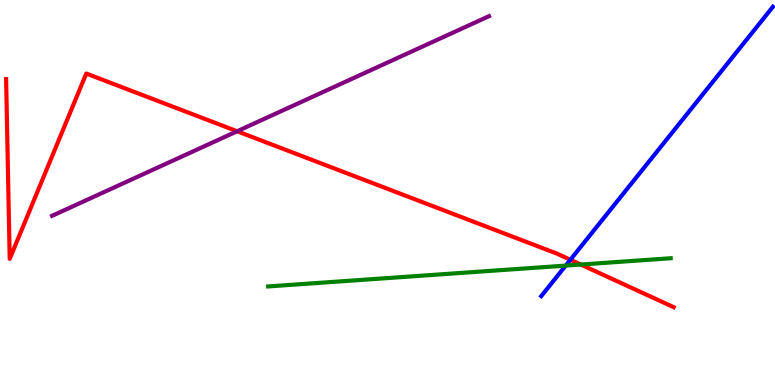[{'lines': ['blue', 'red'], 'intersections': [{'x': 7.36, 'y': 3.25}]}, {'lines': ['green', 'red'], 'intersections': [{'x': 7.49, 'y': 3.13}]}, {'lines': ['purple', 'red'], 'intersections': [{'x': 3.06, 'y': 6.59}]}, {'lines': ['blue', 'green'], 'intersections': [{'x': 7.3, 'y': 3.1}]}, {'lines': ['blue', 'purple'], 'intersections': []}, {'lines': ['green', 'purple'], 'intersections': []}]